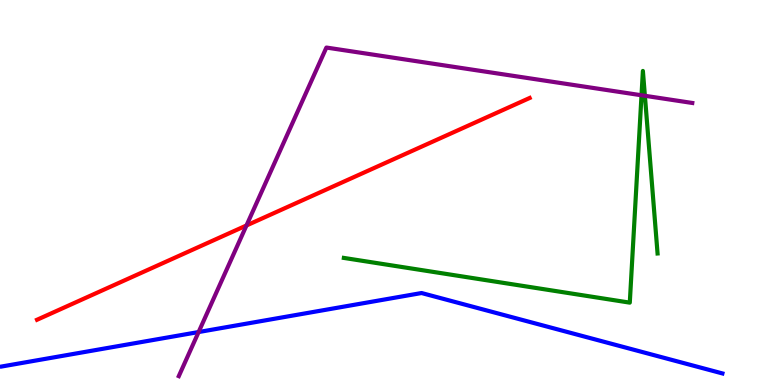[{'lines': ['blue', 'red'], 'intersections': []}, {'lines': ['green', 'red'], 'intersections': []}, {'lines': ['purple', 'red'], 'intersections': [{'x': 3.18, 'y': 4.14}]}, {'lines': ['blue', 'green'], 'intersections': []}, {'lines': ['blue', 'purple'], 'intersections': [{'x': 2.56, 'y': 1.38}]}, {'lines': ['green', 'purple'], 'intersections': [{'x': 8.28, 'y': 7.53}, {'x': 8.32, 'y': 7.51}]}]